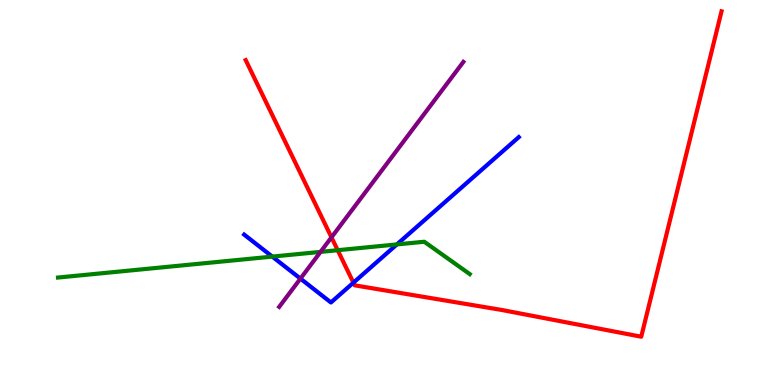[{'lines': ['blue', 'red'], 'intersections': [{'x': 4.56, 'y': 2.66}]}, {'lines': ['green', 'red'], 'intersections': [{'x': 4.36, 'y': 3.5}]}, {'lines': ['purple', 'red'], 'intersections': [{'x': 4.28, 'y': 3.84}]}, {'lines': ['blue', 'green'], 'intersections': [{'x': 3.51, 'y': 3.34}, {'x': 5.12, 'y': 3.65}]}, {'lines': ['blue', 'purple'], 'intersections': [{'x': 3.88, 'y': 2.76}]}, {'lines': ['green', 'purple'], 'intersections': [{'x': 4.14, 'y': 3.46}]}]